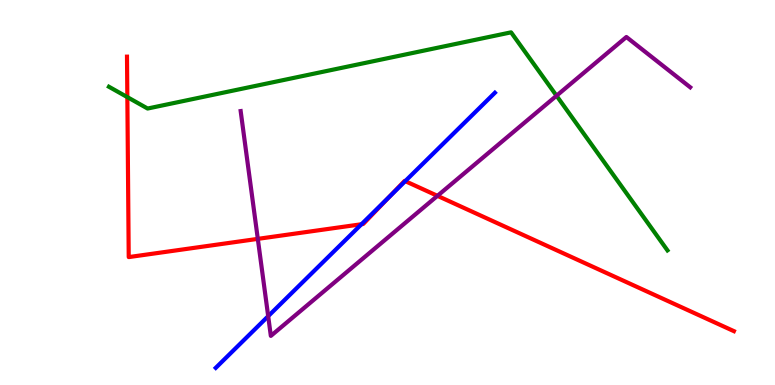[{'lines': ['blue', 'red'], 'intersections': [{'x': 4.66, 'y': 4.18}, {'x': 5.03, 'y': 4.89}, {'x': 5.23, 'y': 5.3}]}, {'lines': ['green', 'red'], 'intersections': [{'x': 1.64, 'y': 7.48}]}, {'lines': ['purple', 'red'], 'intersections': [{'x': 3.33, 'y': 3.8}, {'x': 5.64, 'y': 4.91}]}, {'lines': ['blue', 'green'], 'intersections': []}, {'lines': ['blue', 'purple'], 'intersections': [{'x': 3.46, 'y': 1.79}]}, {'lines': ['green', 'purple'], 'intersections': [{'x': 7.18, 'y': 7.51}]}]